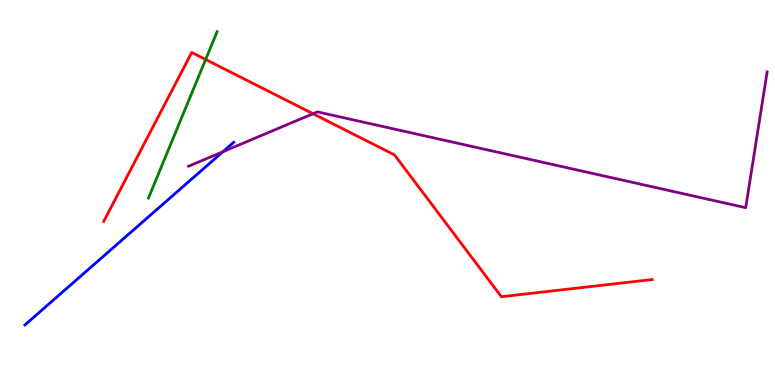[{'lines': ['blue', 'red'], 'intersections': []}, {'lines': ['green', 'red'], 'intersections': [{'x': 2.65, 'y': 8.45}]}, {'lines': ['purple', 'red'], 'intersections': [{'x': 4.04, 'y': 7.05}]}, {'lines': ['blue', 'green'], 'intersections': []}, {'lines': ['blue', 'purple'], 'intersections': [{'x': 2.88, 'y': 6.06}]}, {'lines': ['green', 'purple'], 'intersections': []}]